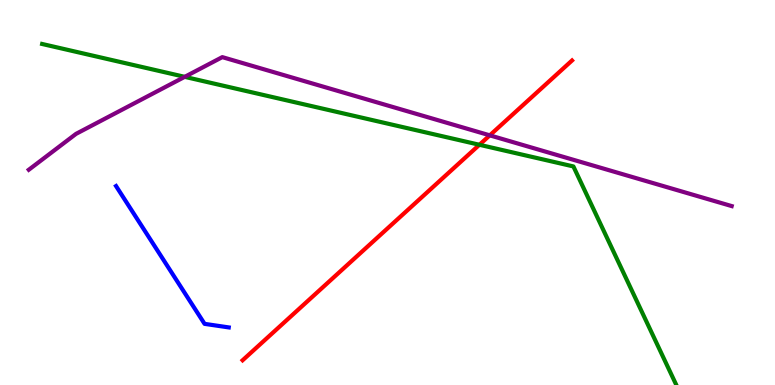[{'lines': ['blue', 'red'], 'intersections': []}, {'lines': ['green', 'red'], 'intersections': [{'x': 6.19, 'y': 6.24}]}, {'lines': ['purple', 'red'], 'intersections': [{'x': 6.32, 'y': 6.48}]}, {'lines': ['blue', 'green'], 'intersections': []}, {'lines': ['blue', 'purple'], 'intersections': []}, {'lines': ['green', 'purple'], 'intersections': [{'x': 2.38, 'y': 8.0}]}]